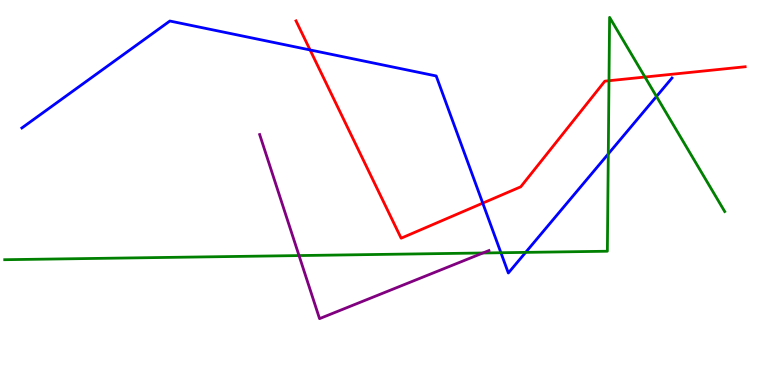[{'lines': ['blue', 'red'], 'intersections': [{'x': 4.0, 'y': 8.7}, {'x': 6.23, 'y': 4.72}]}, {'lines': ['green', 'red'], 'intersections': [{'x': 7.86, 'y': 7.9}, {'x': 8.32, 'y': 8.0}]}, {'lines': ['purple', 'red'], 'intersections': []}, {'lines': ['blue', 'green'], 'intersections': [{'x': 6.46, 'y': 3.44}, {'x': 6.78, 'y': 3.44}, {'x': 7.85, 'y': 6.0}, {'x': 8.47, 'y': 7.49}]}, {'lines': ['blue', 'purple'], 'intersections': []}, {'lines': ['green', 'purple'], 'intersections': [{'x': 3.86, 'y': 3.36}, {'x': 6.23, 'y': 3.43}]}]